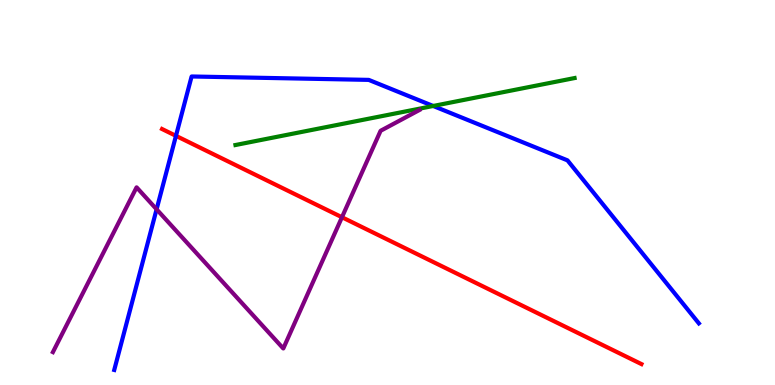[{'lines': ['blue', 'red'], 'intersections': [{'x': 2.27, 'y': 6.47}]}, {'lines': ['green', 'red'], 'intersections': []}, {'lines': ['purple', 'red'], 'intersections': [{'x': 4.41, 'y': 4.36}]}, {'lines': ['blue', 'green'], 'intersections': [{'x': 5.59, 'y': 7.25}]}, {'lines': ['blue', 'purple'], 'intersections': [{'x': 2.02, 'y': 4.56}]}, {'lines': ['green', 'purple'], 'intersections': []}]